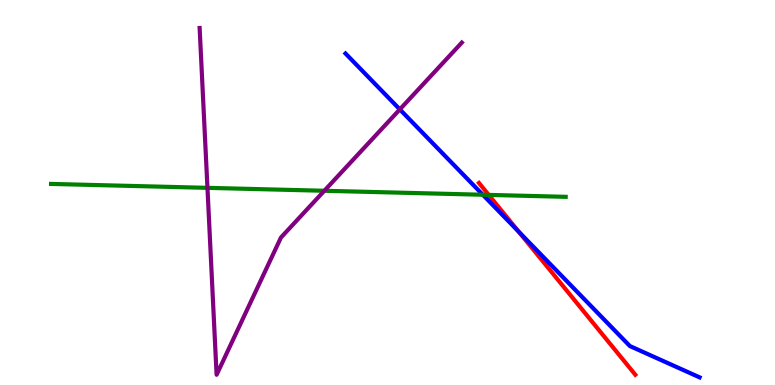[{'lines': ['blue', 'red'], 'intersections': [{'x': 6.69, 'y': 3.98}]}, {'lines': ['green', 'red'], 'intersections': [{'x': 6.31, 'y': 4.94}]}, {'lines': ['purple', 'red'], 'intersections': []}, {'lines': ['blue', 'green'], 'intersections': [{'x': 6.23, 'y': 4.94}]}, {'lines': ['blue', 'purple'], 'intersections': [{'x': 5.16, 'y': 7.16}]}, {'lines': ['green', 'purple'], 'intersections': [{'x': 2.68, 'y': 5.12}, {'x': 4.18, 'y': 5.04}]}]